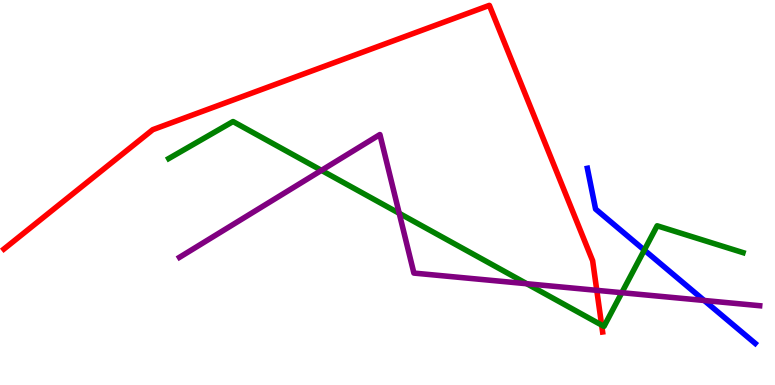[{'lines': ['blue', 'red'], 'intersections': []}, {'lines': ['green', 'red'], 'intersections': [{'x': 7.76, 'y': 1.56}]}, {'lines': ['purple', 'red'], 'intersections': [{'x': 7.7, 'y': 2.46}]}, {'lines': ['blue', 'green'], 'intersections': [{'x': 8.31, 'y': 3.5}]}, {'lines': ['blue', 'purple'], 'intersections': [{'x': 9.09, 'y': 2.2}]}, {'lines': ['green', 'purple'], 'intersections': [{'x': 4.15, 'y': 5.57}, {'x': 5.15, 'y': 4.46}, {'x': 6.8, 'y': 2.63}, {'x': 8.02, 'y': 2.4}]}]